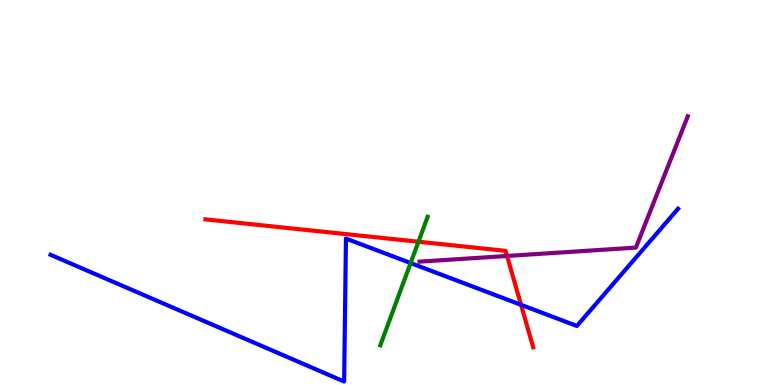[{'lines': ['blue', 'red'], 'intersections': [{'x': 6.72, 'y': 2.08}]}, {'lines': ['green', 'red'], 'intersections': [{'x': 5.4, 'y': 3.72}]}, {'lines': ['purple', 'red'], 'intersections': [{'x': 6.54, 'y': 3.35}]}, {'lines': ['blue', 'green'], 'intersections': [{'x': 5.3, 'y': 3.17}]}, {'lines': ['blue', 'purple'], 'intersections': []}, {'lines': ['green', 'purple'], 'intersections': []}]